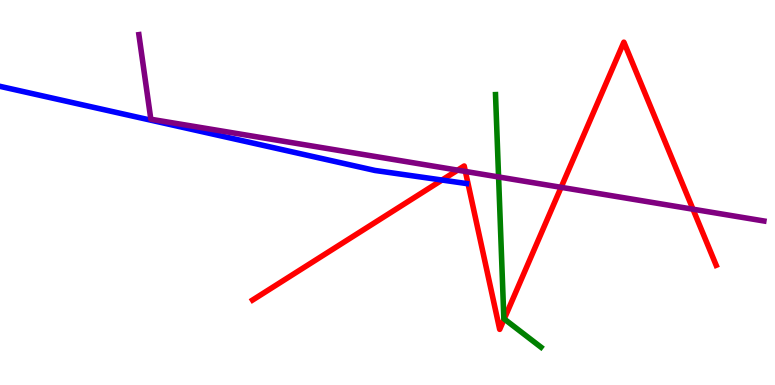[{'lines': ['blue', 'red'], 'intersections': [{'x': 5.7, 'y': 5.32}]}, {'lines': ['green', 'red'], 'intersections': [{'x': 6.51, 'y': 1.72}]}, {'lines': ['purple', 'red'], 'intersections': [{'x': 5.9, 'y': 5.58}, {'x': 6.01, 'y': 5.55}, {'x': 7.24, 'y': 5.13}, {'x': 8.94, 'y': 4.57}]}, {'lines': ['blue', 'green'], 'intersections': []}, {'lines': ['blue', 'purple'], 'intersections': []}, {'lines': ['green', 'purple'], 'intersections': [{'x': 6.43, 'y': 5.4}]}]